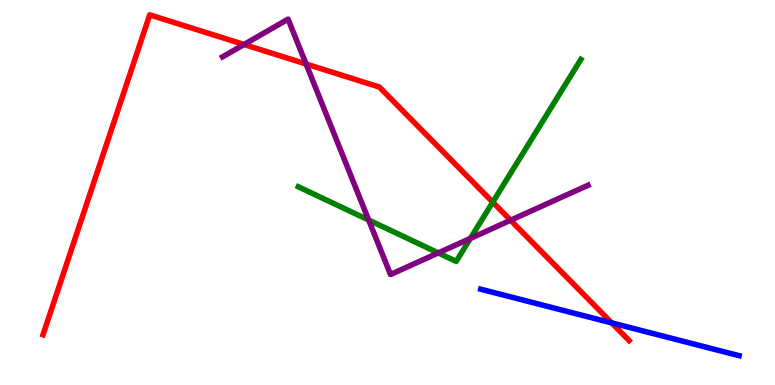[{'lines': ['blue', 'red'], 'intersections': [{'x': 7.89, 'y': 1.61}]}, {'lines': ['green', 'red'], 'intersections': [{'x': 6.36, 'y': 4.75}]}, {'lines': ['purple', 'red'], 'intersections': [{'x': 3.15, 'y': 8.84}, {'x': 3.95, 'y': 8.34}, {'x': 6.59, 'y': 4.28}]}, {'lines': ['blue', 'green'], 'intersections': []}, {'lines': ['blue', 'purple'], 'intersections': []}, {'lines': ['green', 'purple'], 'intersections': [{'x': 4.76, 'y': 4.29}, {'x': 5.66, 'y': 3.43}, {'x': 6.07, 'y': 3.81}]}]